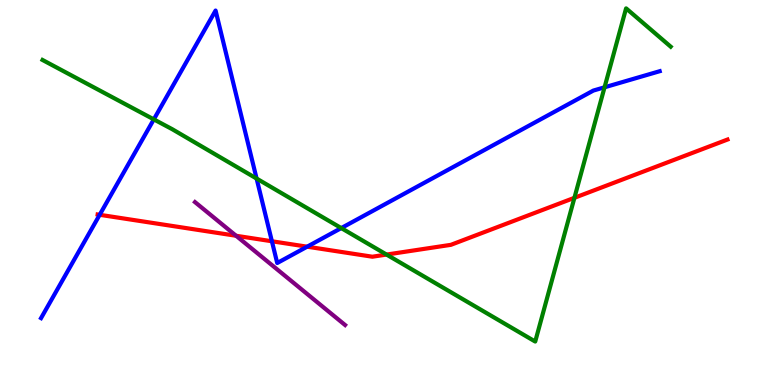[{'lines': ['blue', 'red'], 'intersections': [{'x': 1.29, 'y': 4.42}, {'x': 3.51, 'y': 3.73}, {'x': 3.96, 'y': 3.59}]}, {'lines': ['green', 'red'], 'intersections': [{'x': 4.99, 'y': 3.39}, {'x': 7.41, 'y': 4.86}]}, {'lines': ['purple', 'red'], 'intersections': [{'x': 3.05, 'y': 3.88}]}, {'lines': ['blue', 'green'], 'intersections': [{'x': 1.98, 'y': 6.9}, {'x': 3.31, 'y': 5.36}, {'x': 4.4, 'y': 4.08}, {'x': 7.8, 'y': 7.73}]}, {'lines': ['blue', 'purple'], 'intersections': []}, {'lines': ['green', 'purple'], 'intersections': []}]